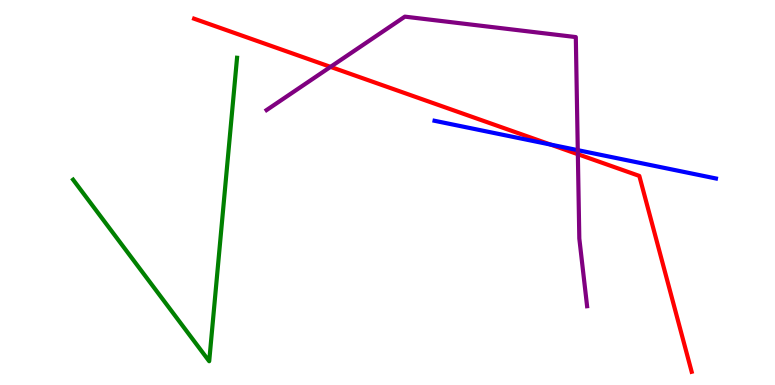[{'lines': ['blue', 'red'], 'intersections': [{'x': 7.1, 'y': 6.24}]}, {'lines': ['green', 'red'], 'intersections': []}, {'lines': ['purple', 'red'], 'intersections': [{'x': 4.26, 'y': 8.26}, {'x': 7.46, 'y': 5.99}]}, {'lines': ['blue', 'green'], 'intersections': []}, {'lines': ['blue', 'purple'], 'intersections': [{'x': 7.46, 'y': 6.1}]}, {'lines': ['green', 'purple'], 'intersections': []}]